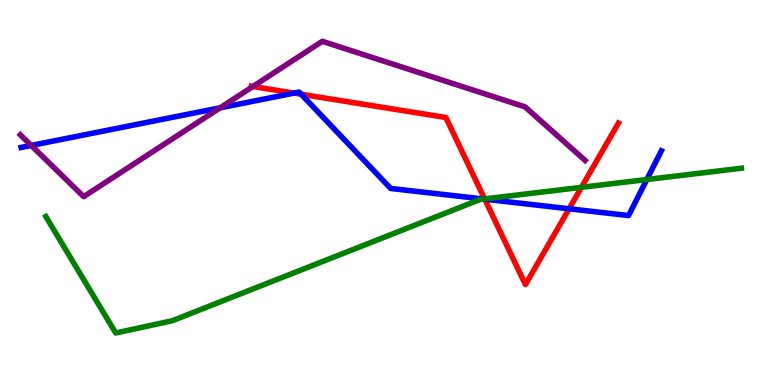[{'lines': ['blue', 'red'], 'intersections': [{'x': 3.79, 'y': 7.58}, {'x': 3.89, 'y': 7.55}, {'x': 6.25, 'y': 4.83}, {'x': 7.34, 'y': 4.58}]}, {'lines': ['green', 'red'], 'intersections': [{'x': 6.25, 'y': 4.83}, {'x': 7.5, 'y': 5.13}]}, {'lines': ['purple', 'red'], 'intersections': [{'x': 3.26, 'y': 7.75}]}, {'lines': ['blue', 'green'], 'intersections': [{'x': 6.24, 'y': 4.83}, {'x': 8.35, 'y': 5.34}]}, {'lines': ['blue', 'purple'], 'intersections': [{'x': 0.403, 'y': 6.22}, {'x': 2.84, 'y': 7.2}]}, {'lines': ['green', 'purple'], 'intersections': []}]